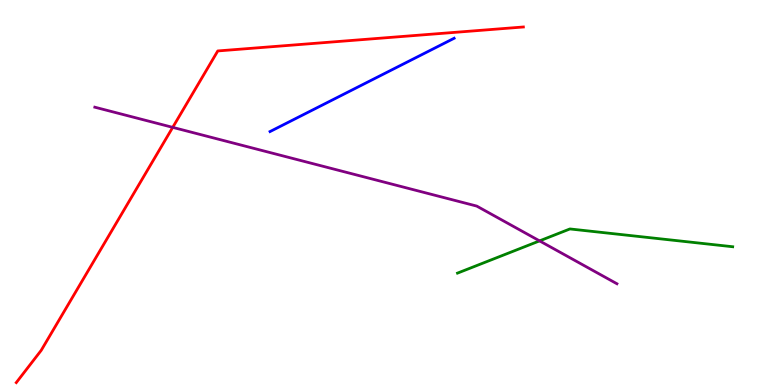[{'lines': ['blue', 'red'], 'intersections': []}, {'lines': ['green', 'red'], 'intersections': []}, {'lines': ['purple', 'red'], 'intersections': [{'x': 2.23, 'y': 6.69}]}, {'lines': ['blue', 'green'], 'intersections': []}, {'lines': ['blue', 'purple'], 'intersections': []}, {'lines': ['green', 'purple'], 'intersections': [{'x': 6.96, 'y': 3.74}]}]